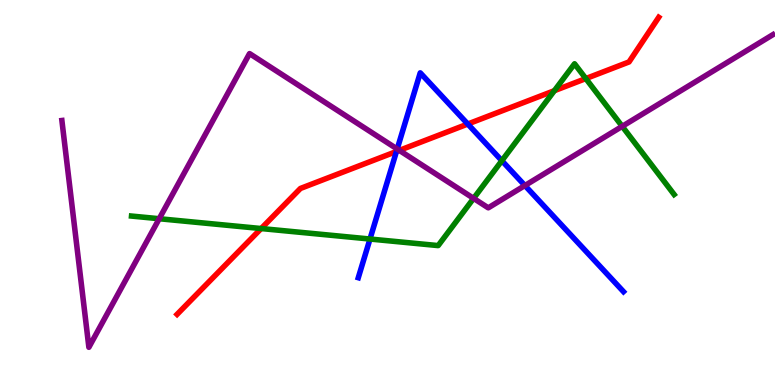[{'lines': ['blue', 'red'], 'intersections': [{'x': 5.12, 'y': 6.07}, {'x': 6.04, 'y': 6.78}]}, {'lines': ['green', 'red'], 'intersections': [{'x': 3.37, 'y': 4.06}, {'x': 7.15, 'y': 7.64}, {'x': 7.56, 'y': 7.96}]}, {'lines': ['purple', 'red'], 'intersections': [{'x': 5.15, 'y': 6.09}]}, {'lines': ['blue', 'green'], 'intersections': [{'x': 4.77, 'y': 3.79}, {'x': 6.48, 'y': 5.83}]}, {'lines': ['blue', 'purple'], 'intersections': [{'x': 5.13, 'y': 6.13}, {'x': 6.77, 'y': 5.18}]}, {'lines': ['green', 'purple'], 'intersections': [{'x': 2.05, 'y': 4.32}, {'x': 6.11, 'y': 4.85}, {'x': 8.03, 'y': 6.72}]}]